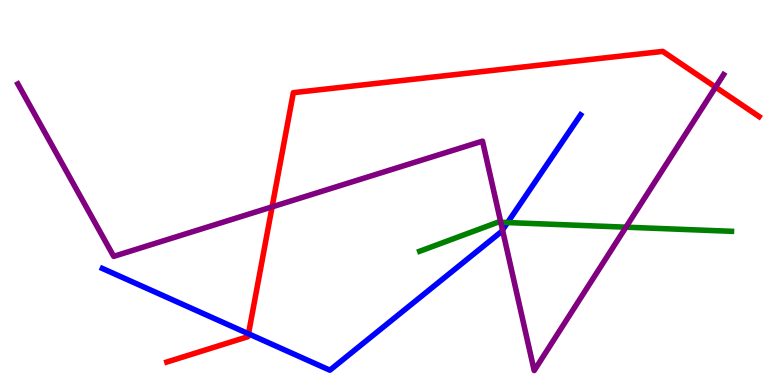[{'lines': ['blue', 'red'], 'intersections': [{'x': 3.21, 'y': 1.33}]}, {'lines': ['green', 'red'], 'intersections': []}, {'lines': ['purple', 'red'], 'intersections': [{'x': 3.51, 'y': 4.63}, {'x': 9.23, 'y': 7.74}]}, {'lines': ['blue', 'green'], 'intersections': [{'x': 6.55, 'y': 4.22}]}, {'lines': ['blue', 'purple'], 'intersections': [{'x': 6.48, 'y': 4.03}]}, {'lines': ['green', 'purple'], 'intersections': [{'x': 6.46, 'y': 4.23}, {'x': 8.08, 'y': 4.1}]}]